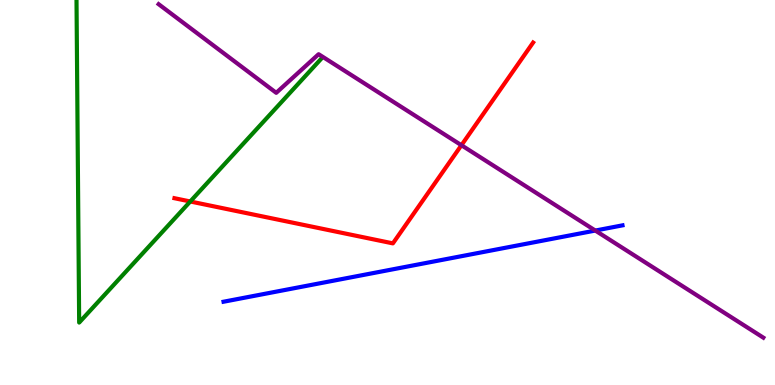[{'lines': ['blue', 'red'], 'intersections': []}, {'lines': ['green', 'red'], 'intersections': [{'x': 2.46, 'y': 4.77}]}, {'lines': ['purple', 'red'], 'intersections': [{'x': 5.95, 'y': 6.23}]}, {'lines': ['blue', 'green'], 'intersections': []}, {'lines': ['blue', 'purple'], 'intersections': [{'x': 7.68, 'y': 4.01}]}, {'lines': ['green', 'purple'], 'intersections': []}]